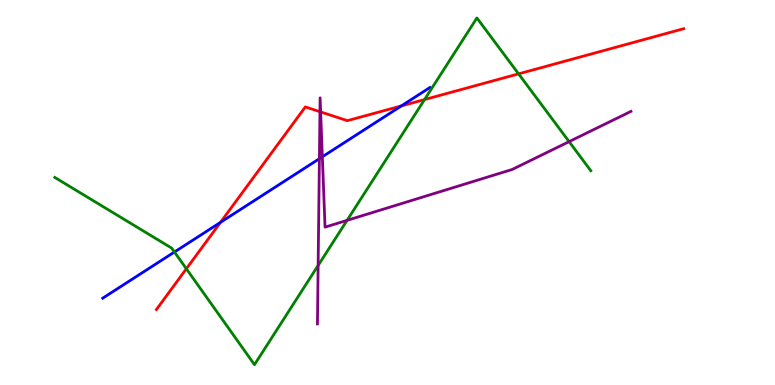[{'lines': ['blue', 'red'], 'intersections': [{'x': 2.84, 'y': 4.22}, {'x': 5.18, 'y': 7.25}]}, {'lines': ['green', 'red'], 'intersections': [{'x': 2.4, 'y': 3.02}, {'x': 5.48, 'y': 7.41}, {'x': 6.69, 'y': 8.08}]}, {'lines': ['purple', 'red'], 'intersections': [{'x': 4.13, 'y': 7.1}, {'x': 4.14, 'y': 7.09}]}, {'lines': ['blue', 'green'], 'intersections': [{'x': 2.25, 'y': 3.45}]}, {'lines': ['blue', 'purple'], 'intersections': [{'x': 4.12, 'y': 5.88}, {'x': 4.16, 'y': 5.93}]}, {'lines': ['green', 'purple'], 'intersections': [{'x': 4.1, 'y': 3.1}, {'x': 4.48, 'y': 4.28}, {'x': 7.34, 'y': 6.32}]}]